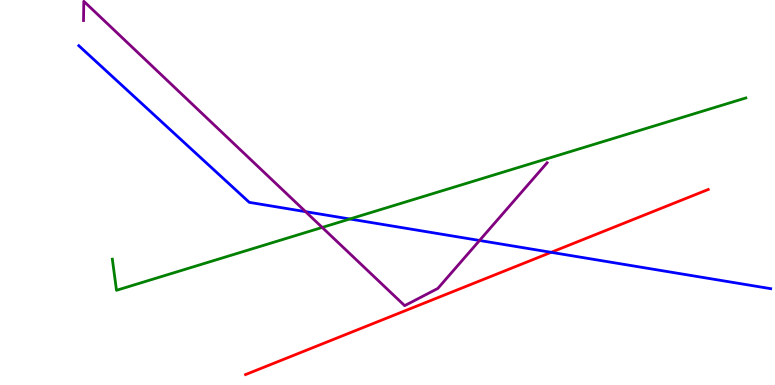[{'lines': ['blue', 'red'], 'intersections': [{'x': 7.11, 'y': 3.45}]}, {'lines': ['green', 'red'], 'intersections': []}, {'lines': ['purple', 'red'], 'intersections': []}, {'lines': ['blue', 'green'], 'intersections': [{'x': 4.51, 'y': 4.31}]}, {'lines': ['blue', 'purple'], 'intersections': [{'x': 3.94, 'y': 4.5}, {'x': 6.19, 'y': 3.75}]}, {'lines': ['green', 'purple'], 'intersections': [{'x': 4.16, 'y': 4.09}]}]